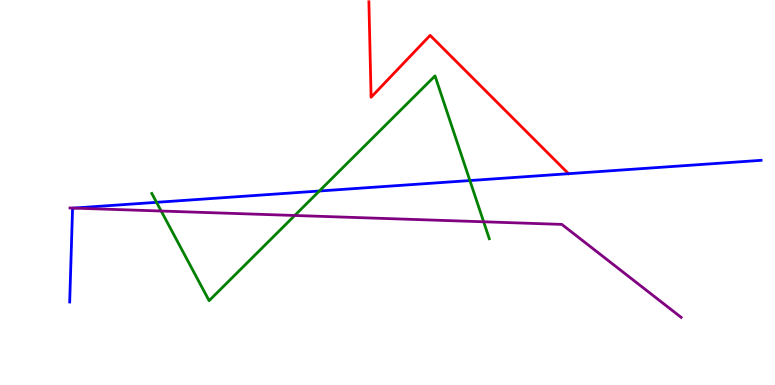[{'lines': ['blue', 'red'], 'intersections': []}, {'lines': ['green', 'red'], 'intersections': []}, {'lines': ['purple', 'red'], 'intersections': []}, {'lines': ['blue', 'green'], 'intersections': [{'x': 2.02, 'y': 4.74}, {'x': 4.12, 'y': 5.04}, {'x': 6.06, 'y': 5.31}]}, {'lines': ['blue', 'purple'], 'intersections': [{'x': 0.948, 'y': 4.59}]}, {'lines': ['green', 'purple'], 'intersections': [{'x': 2.08, 'y': 4.52}, {'x': 3.8, 'y': 4.4}, {'x': 6.24, 'y': 4.24}]}]